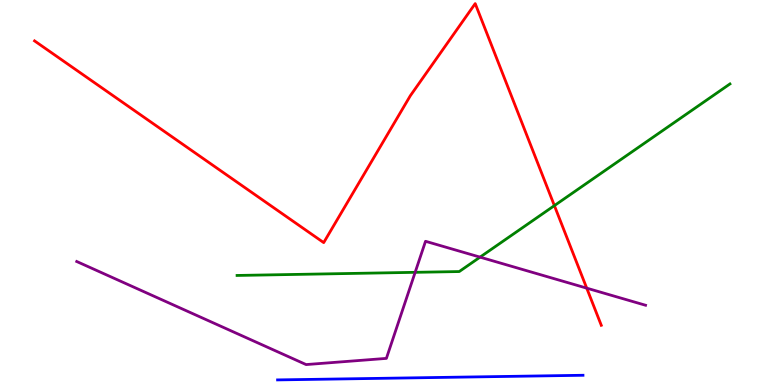[{'lines': ['blue', 'red'], 'intersections': []}, {'lines': ['green', 'red'], 'intersections': [{'x': 7.15, 'y': 4.66}]}, {'lines': ['purple', 'red'], 'intersections': [{'x': 7.57, 'y': 2.52}]}, {'lines': ['blue', 'green'], 'intersections': []}, {'lines': ['blue', 'purple'], 'intersections': []}, {'lines': ['green', 'purple'], 'intersections': [{'x': 5.36, 'y': 2.93}, {'x': 6.19, 'y': 3.32}]}]